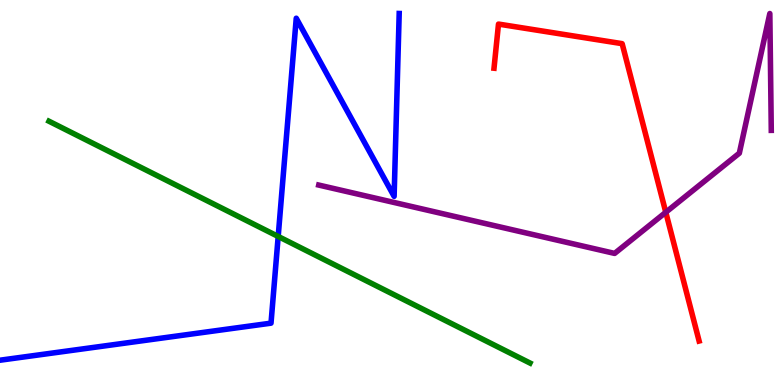[{'lines': ['blue', 'red'], 'intersections': []}, {'lines': ['green', 'red'], 'intersections': []}, {'lines': ['purple', 'red'], 'intersections': [{'x': 8.59, 'y': 4.49}]}, {'lines': ['blue', 'green'], 'intersections': [{'x': 3.59, 'y': 3.86}]}, {'lines': ['blue', 'purple'], 'intersections': []}, {'lines': ['green', 'purple'], 'intersections': []}]